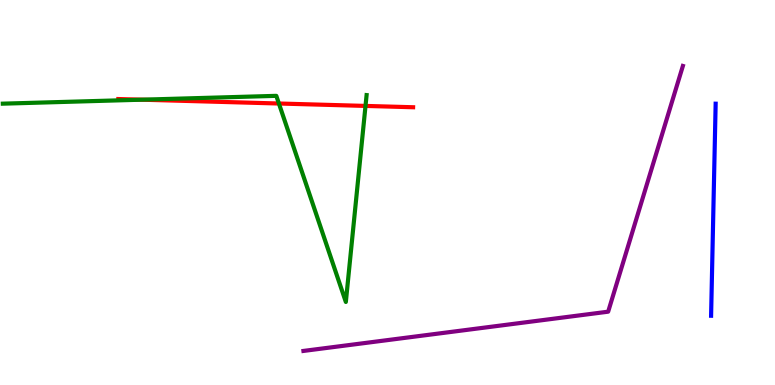[{'lines': ['blue', 'red'], 'intersections': []}, {'lines': ['green', 'red'], 'intersections': [{'x': 1.83, 'y': 7.41}, {'x': 3.6, 'y': 7.31}, {'x': 4.72, 'y': 7.25}]}, {'lines': ['purple', 'red'], 'intersections': []}, {'lines': ['blue', 'green'], 'intersections': []}, {'lines': ['blue', 'purple'], 'intersections': []}, {'lines': ['green', 'purple'], 'intersections': []}]